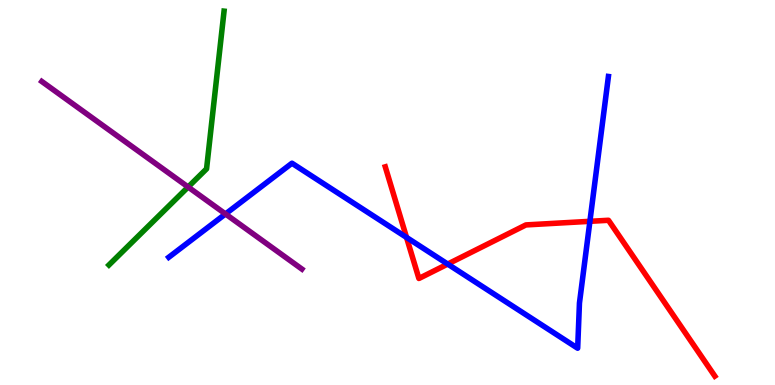[{'lines': ['blue', 'red'], 'intersections': [{'x': 5.25, 'y': 3.83}, {'x': 5.78, 'y': 3.14}, {'x': 7.61, 'y': 4.25}]}, {'lines': ['green', 'red'], 'intersections': []}, {'lines': ['purple', 'red'], 'intersections': []}, {'lines': ['blue', 'green'], 'intersections': []}, {'lines': ['blue', 'purple'], 'intersections': [{'x': 2.91, 'y': 4.44}]}, {'lines': ['green', 'purple'], 'intersections': [{'x': 2.43, 'y': 5.14}]}]